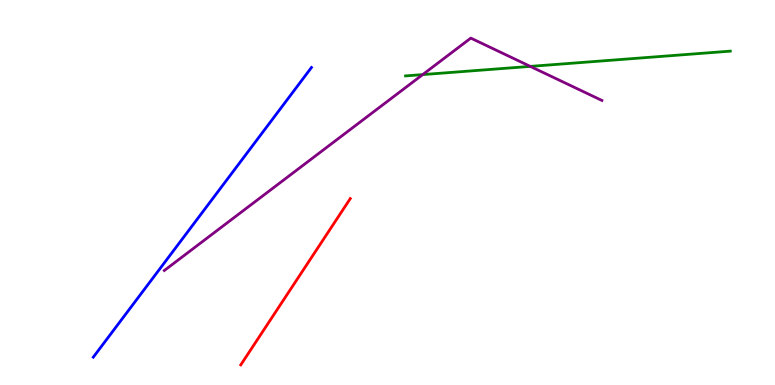[{'lines': ['blue', 'red'], 'intersections': []}, {'lines': ['green', 'red'], 'intersections': []}, {'lines': ['purple', 'red'], 'intersections': []}, {'lines': ['blue', 'green'], 'intersections': []}, {'lines': ['blue', 'purple'], 'intersections': []}, {'lines': ['green', 'purple'], 'intersections': [{'x': 5.45, 'y': 8.06}, {'x': 6.84, 'y': 8.28}]}]